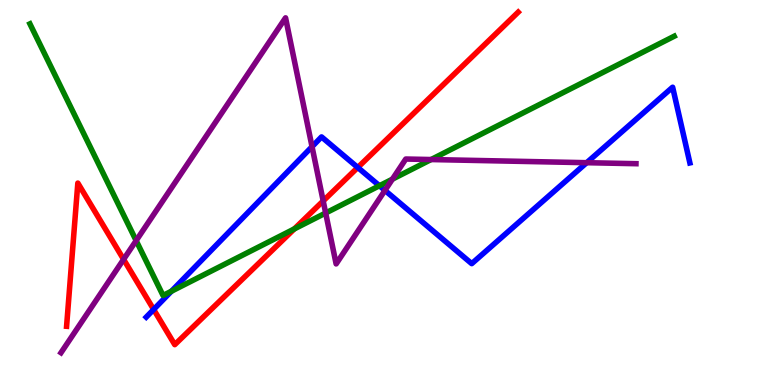[{'lines': ['blue', 'red'], 'intersections': [{'x': 1.98, 'y': 1.96}, {'x': 4.62, 'y': 5.65}]}, {'lines': ['green', 'red'], 'intersections': [{'x': 3.8, 'y': 4.05}]}, {'lines': ['purple', 'red'], 'intersections': [{'x': 1.59, 'y': 3.26}, {'x': 4.17, 'y': 4.78}]}, {'lines': ['blue', 'green'], 'intersections': [{'x': 2.21, 'y': 2.43}, {'x': 4.9, 'y': 5.18}]}, {'lines': ['blue', 'purple'], 'intersections': [{'x': 4.03, 'y': 6.19}, {'x': 4.97, 'y': 5.05}, {'x': 7.57, 'y': 5.77}]}, {'lines': ['green', 'purple'], 'intersections': [{'x': 1.76, 'y': 3.75}, {'x': 4.2, 'y': 4.47}, {'x': 5.06, 'y': 5.35}, {'x': 5.56, 'y': 5.86}]}]